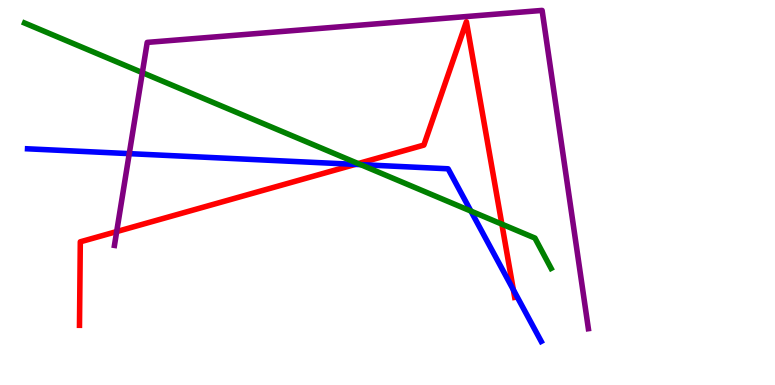[{'lines': ['blue', 'red'], 'intersections': [{'x': 4.59, 'y': 5.73}, {'x': 6.62, 'y': 2.47}]}, {'lines': ['green', 'red'], 'intersections': [{'x': 4.62, 'y': 5.75}, {'x': 6.48, 'y': 4.18}]}, {'lines': ['purple', 'red'], 'intersections': [{'x': 1.51, 'y': 3.99}]}, {'lines': ['blue', 'green'], 'intersections': [{'x': 4.65, 'y': 5.72}, {'x': 6.08, 'y': 4.52}]}, {'lines': ['blue', 'purple'], 'intersections': [{'x': 1.67, 'y': 6.01}]}, {'lines': ['green', 'purple'], 'intersections': [{'x': 1.84, 'y': 8.11}]}]